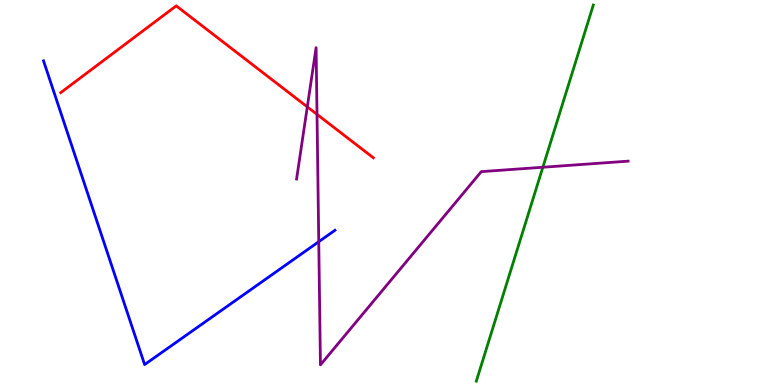[{'lines': ['blue', 'red'], 'intersections': []}, {'lines': ['green', 'red'], 'intersections': []}, {'lines': ['purple', 'red'], 'intersections': [{'x': 3.97, 'y': 7.22}, {'x': 4.09, 'y': 7.03}]}, {'lines': ['blue', 'green'], 'intersections': []}, {'lines': ['blue', 'purple'], 'intersections': [{'x': 4.11, 'y': 3.72}]}, {'lines': ['green', 'purple'], 'intersections': [{'x': 7.0, 'y': 5.66}]}]